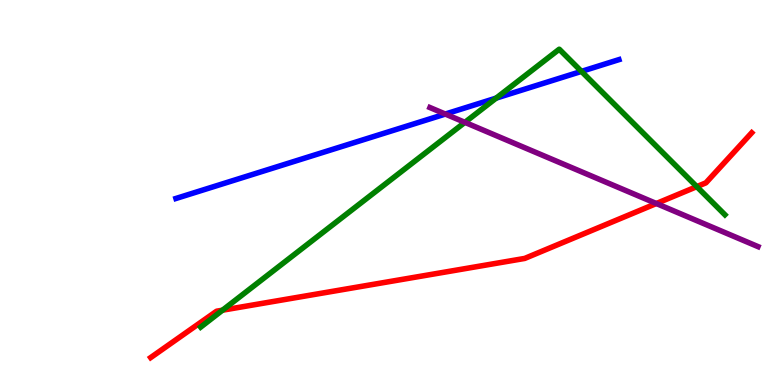[{'lines': ['blue', 'red'], 'intersections': []}, {'lines': ['green', 'red'], 'intersections': [{'x': 2.87, 'y': 1.94}, {'x': 8.99, 'y': 5.15}]}, {'lines': ['purple', 'red'], 'intersections': [{'x': 8.47, 'y': 4.71}]}, {'lines': ['blue', 'green'], 'intersections': [{'x': 6.4, 'y': 7.45}, {'x': 7.5, 'y': 8.15}]}, {'lines': ['blue', 'purple'], 'intersections': [{'x': 5.75, 'y': 7.04}]}, {'lines': ['green', 'purple'], 'intersections': [{'x': 6.0, 'y': 6.82}]}]